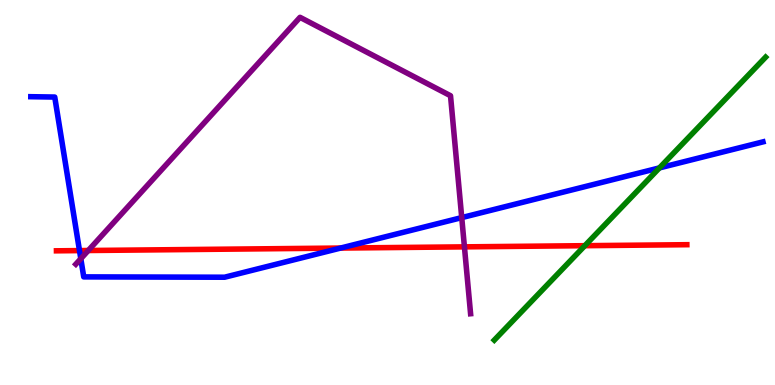[{'lines': ['blue', 'red'], 'intersections': [{'x': 1.03, 'y': 3.49}, {'x': 4.39, 'y': 3.56}]}, {'lines': ['green', 'red'], 'intersections': [{'x': 7.55, 'y': 3.62}]}, {'lines': ['purple', 'red'], 'intersections': [{'x': 1.14, 'y': 3.49}, {'x': 5.99, 'y': 3.59}]}, {'lines': ['blue', 'green'], 'intersections': [{'x': 8.51, 'y': 5.64}]}, {'lines': ['blue', 'purple'], 'intersections': [{'x': 1.04, 'y': 3.28}, {'x': 5.96, 'y': 4.35}]}, {'lines': ['green', 'purple'], 'intersections': []}]